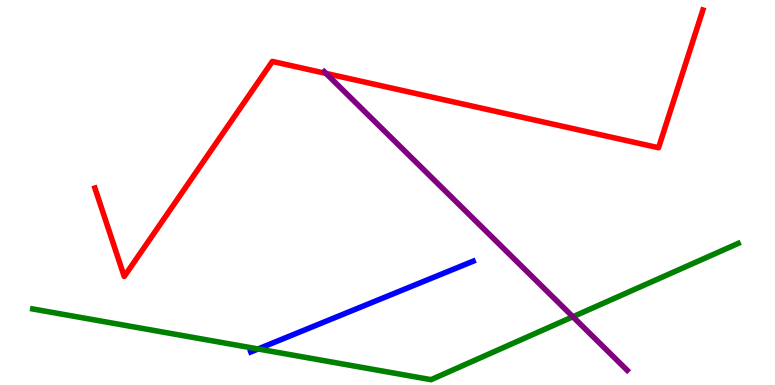[{'lines': ['blue', 'red'], 'intersections': []}, {'lines': ['green', 'red'], 'intersections': []}, {'lines': ['purple', 'red'], 'intersections': [{'x': 4.21, 'y': 8.09}]}, {'lines': ['blue', 'green'], 'intersections': [{'x': 3.33, 'y': 0.936}]}, {'lines': ['blue', 'purple'], 'intersections': []}, {'lines': ['green', 'purple'], 'intersections': [{'x': 7.39, 'y': 1.77}]}]